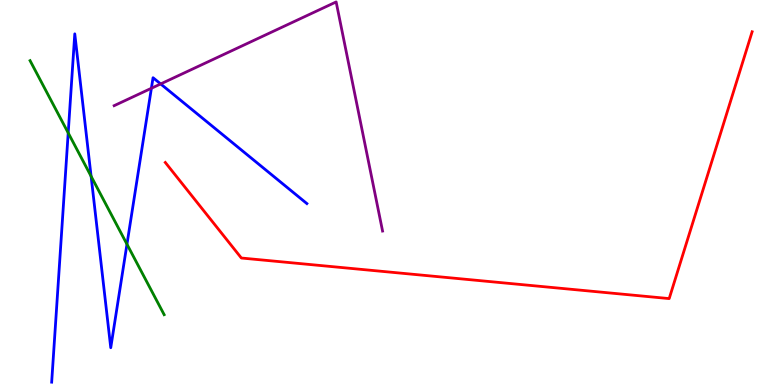[{'lines': ['blue', 'red'], 'intersections': []}, {'lines': ['green', 'red'], 'intersections': []}, {'lines': ['purple', 'red'], 'intersections': []}, {'lines': ['blue', 'green'], 'intersections': [{'x': 0.88, 'y': 6.55}, {'x': 1.18, 'y': 5.42}, {'x': 1.64, 'y': 3.66}]}, {'lines': ['blue', 'purple'], 'intersections': [{'x': 1.95, 'y': 7.71}, {'x': 2.07, 'y': 7.82}]}, {'lines': ['green', 'purple'], 'intersections': []}]